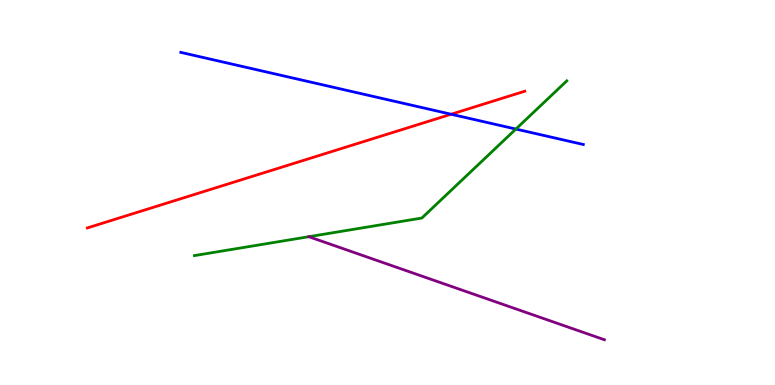[{'lines': ['blue', 'red'], 'intersections': [{'x': 5.82, 'y': 7.03}]}, {'lines': ['green', 'red'], 'intersections': []}, {'lines': ['purple', 'red'], 'intersections': []}, {'lines': ['blue', 'green'], 'intersections': [{'x': 6.66, 'y': 6.65}]}, {'lines': ['blue', 'purple'], 'intersections': []}, {'lines': ['green', 'purple'], 'intersections': []}]